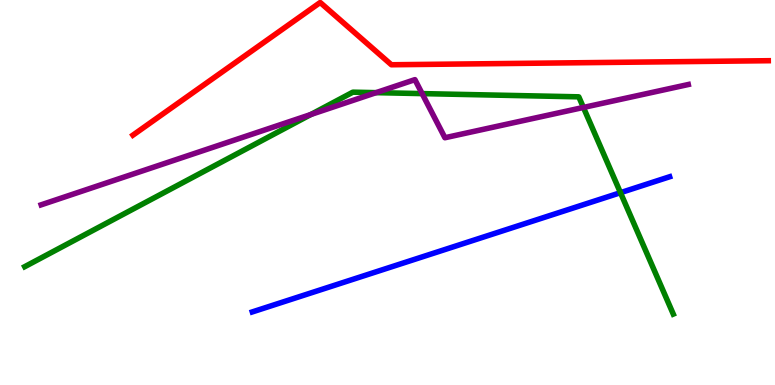[{'lines': ['blue', 'red'], 'intersections': []}, {'lines': ['green', 'red'], 'intersections': []}, {'lines': ['purple', 'red'], 'intersections': []}, {'lines': ['blue', 'green'], 'intersections': [{'x': 8.01, 'y': 5.0}]}, {'lines': ['blue', 'purple'], 'intersections': []}, {'lines': ['green', 'purple'], 'intersections': [{'x': 4.01, 'y': 7.03}, {'x': 4.85, 'y': 7.59}, {'x': 5.45, 'y': 7.57}, {'x': 7.53, 'y': 7.21}]}]